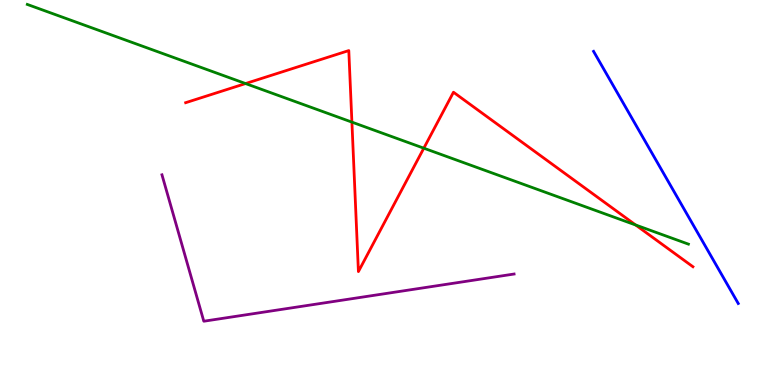[{'lines': ['blue', 'red'], 'intersections': []}, {'lines': ['green', 'red'], 'intersections': [{'x': 3.17, 'y': 7.83}, {'x': 4.54, 'y': 6.83}, {'x': 5.47, 'y': 6.15}, {'x': 8.2, 'y': 4.16}]}, {'lines': ['purple', 'red'], 'intersections': []}, {'lines': ['blue', 'green'], 'intersections': []}, {'lines': ['blue', 'purple'], 'intersections': []}, {'lines': ['green', 'purple'], 'intersections': []}]